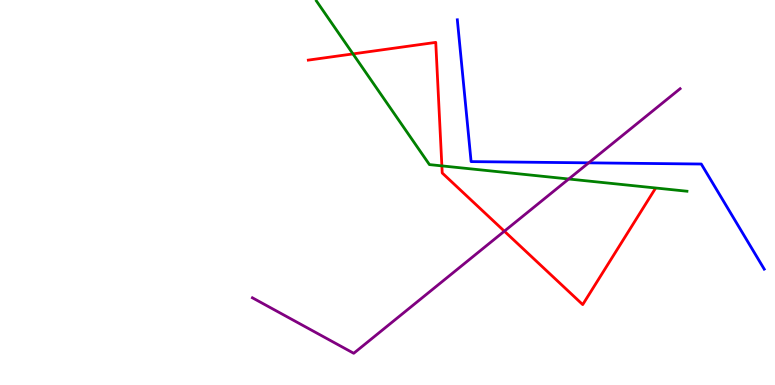[{'lines': ['blue', 'red'], 'intersections': []}, {'lines': ['green', 'red'], 'intersections': [{'x': 4.55, 'y': 8.6}, {'x': 5.7, 'y': 5.69}]}, {'lines': ['purple', 'red'], 'intersections': [{'x': 6.51, 'y': 4.0}]}, {'lines': ['blue', 'green'], 'intersections': []}, {'lines': ['blue', 'purple'], 'intersections': [{'x': 7.6, 'y': 5.77}]}, {'lines': ['green', 'purple'], 'intersections': [{'x': 7.34, 'y': 5.35}]}]